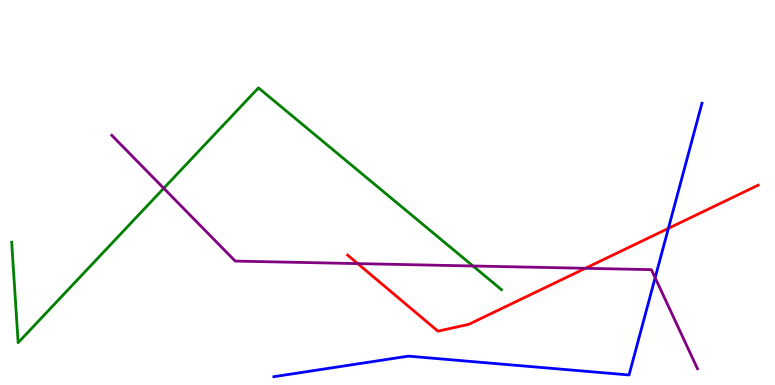[{'lines': ['blue', 'red'], 'intersections': [{'x': 8.62, 'y': 4.07}]}, {'lines': ['green', 'red'], 'intersections': []}, {'lines': ['purple', 'red'], 'intersections': [{'x': 4.62, 'y': 3.15}, {'x': 7.55, 'y': 3.03}]}, {'lines': ['blue', 'green'], 'intersections': []}, {'lines': ['blue', 'purple'], 'intersections': [{'x': 8.45, 'y': 2.79}]}, {'lines': ['green', 'purple'], 'intersections': [{'x': 2.11, 'y': 5.11}, {'x': 6.1, 'y': 3.09}]}]